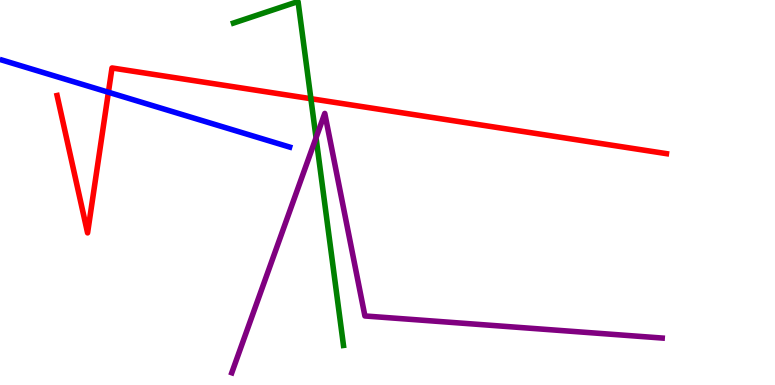[{'lines': ['blue', 'red'], 'intersections': [{'x': 1.4, 'y': 7.6}]}, {'lines': ['green', 'red'], 'intersections': [{'x': 4.01, 'y': 7.44}]}, {'lines': ['purple', 'red'], 'intersections': []}, {'lines': ['blue', 'green'], 'intersections': []}, {'lines': ['blue', 'purple'], 'intersections': []}, {'lines': ['green', 'purple'], 'intersections': [{'x': 4.08, 'y': 6.42}]}]